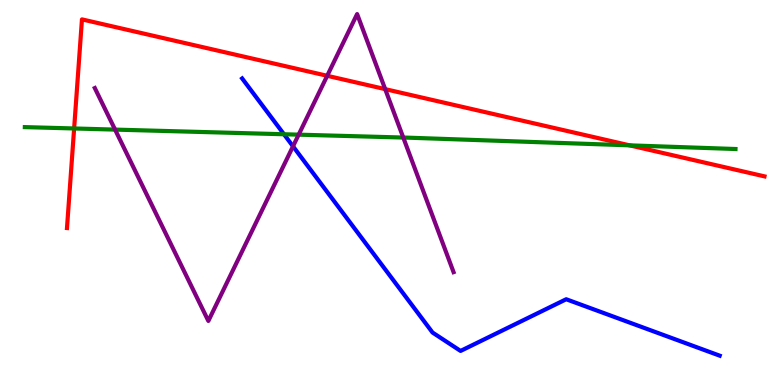[{'lines': ['blue', 'red'], 'intersections': []}, {'lines': ['green', 'red'], 'intersections': [{'x': 0.957, 'y': 6.66}, {'x': 8.12, 'y': 6.22}]}, {'lines': ['purple', 'red'], 'intersections': [{'x': 4.22, 'y': 8.03}, {'x': 4.97, 'y': 7.69}]}, {'lines': ['blue', 'green'], 'intersections': [{'x': 3.66, 'y': 6.51}]}, {'lines': ['blue', 'purple'], 'intersections': [{'x': 3.78, 'y': 6.2}]}, {'lines': ['green', 'purple'], 'intersections': [{'x': 1.48, 'y': 6.63}, {'x': 3.85, 'y': 6.5}, {'x': 5.2, 'y': 6.43}]}]